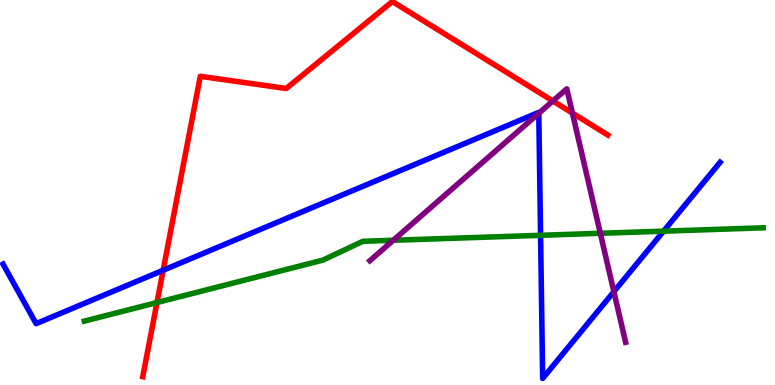[{'lines': ['blue', 'red'], 'intersections': [{'x': 2.11, 'y': 2.98}]}, {'lines': ['green', 'red'], 'intersections': [{'x': 2.03, 'y': 2.14}]}, {'lines': ['purple', 'red'], 'intersections': [{'x': 7.13, 'y': 7.38}, {'x': 7.39, 'y': 7.06}]}, {'lines': ['blue', 'green'], 'intersections': [{'x': 6.98, 'y': 3.89}, {'x': 8.56, 'y': 4.0}]}, {'lines': ['blue', 'purple'], 'intersections': [{'x': 6.95, 'y': 7.06}, {'x': 7.92, 'y': 2.42}]}, {'lines': ['green', 'purple'], 'intersections': [{'x': 5.07, 'y': 3.76}, {'x': 7.75, 'y': 3.94}]}]